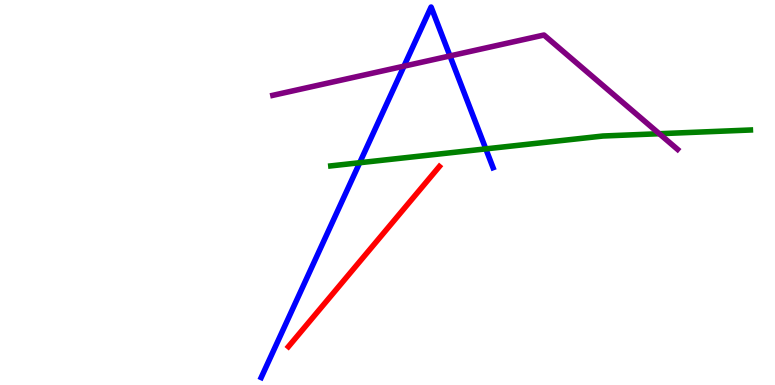[{'lines': ['blue', 'red'], 'intersections': []}, {'lines': ['green', 'red'], 'intersections': []}, {'lines': ['purple', 'red'], 'intersections': []}, {'lines': ['blue', 'green'], 'intersections': [{'x': 4.64, 'y': 5.77}, {'x': 6.27, 'y': 6.13}]}, {'lines': ['blue', 'purple'], 'intersections': [{'x': 5.21, 'y': 8.28}, {'x': 5.81, 'y': 8.55}]}, {'lines': ['green', 'purple'], 'intersections': [{'x': 8.51, 'y': 6.53}]}]